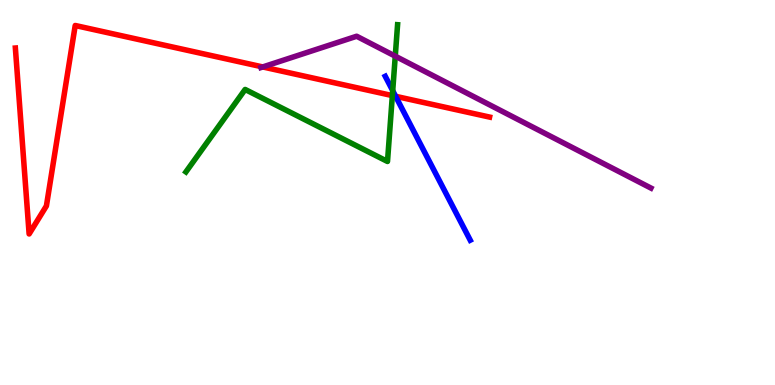[{'lines': ['blue', 'red'], 'intersections': [{'x': 5.1, 'y': 7.5}]}, {'lines': ['green', 'red'], 'intersections': [{'x': 5.06, 'y': 7.52}]}, {'lines': ['purple', 'red'], 'intersections': [{'x': 3.39, 'y': 8.26}]}, {'lines': ['blue', 'green'], 'intersections': [{'x': 5.07, 'y': 7.64}]}, {'lines': ['blue', 'purple'], 'intersections': []}, {'lines': ['green', 'purple'], 'intersections': [{'x': 5.1, 'y': 8.54}]}]